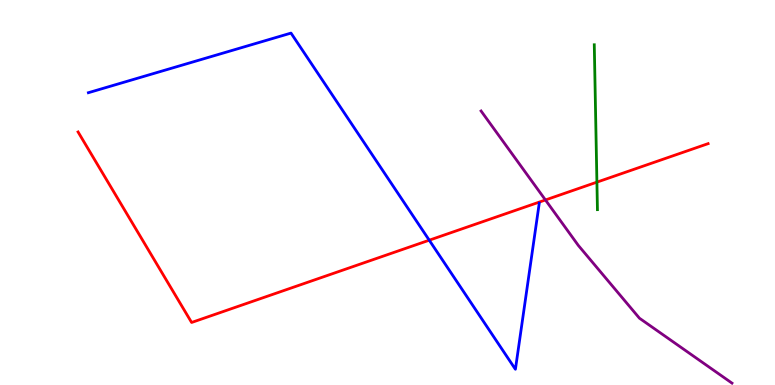[{'lines': ['blue', 'red'], 'intersections': [{'x': 5.54, 'y': 3.76}]}, {'lines': ['green', 'red'], 'intersections': [{'x': 7.7, 'y': 5.27}]}, {'lines': ['purple', 'red'], 'intersections': [{'x': 7.04, 'y': 4.81}]}, {'lines': ['blue', 'green'], 'intersections': []}, {'lines': ['blue', 'purple'], 'intersections': []}, {'lines': ['green', 'purple'], 'intersections': []}]